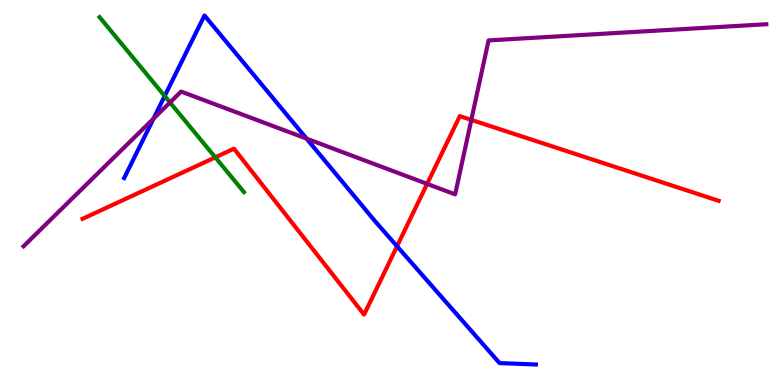[{'lines': ['blue', 'red'], 'intersections': [{'x': 5.12, 'y': 3.6}]}, {'lines': ['green', 'red'], 'intersections': [{'x': 2.78, 'y': 5.91}]}, {'lines': ['purple', 'red'], 'intersections': [{'x': 5.51, 'y': 5.22}, {'x': 6.08, 'y': 6.89}]}, {'lines': ['blue', 'green'], 'intersections': [{'x': 2.12, 'y': 7.51}]}, {'lines': ['blue', 'purple'], 'intersections': [{'x': 1.98, 'y': 6.92}, {'x': 3.96, 'y': 6.4}]}, {'lines': ['green', 'purple'], 'intersections': [{'x': 2.19, 'y': 7.34}]}]